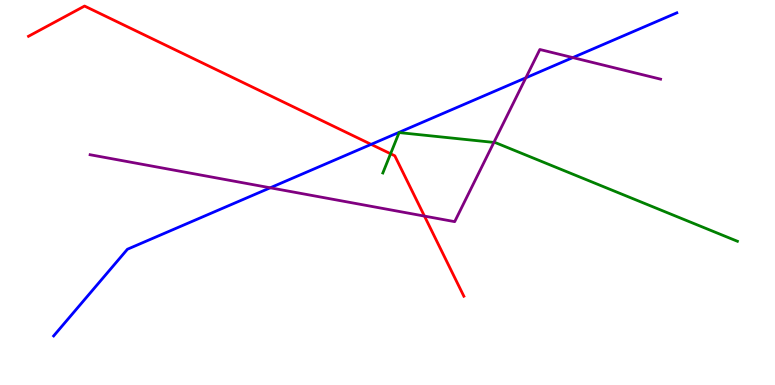[{'lines': ['blue', 'red'], 'intersections': [{'x': 4.79, 'y': 6.25}]}, {'lines': ['green', 'red'], 'intersections': [{'x': 5.04, 'y': 6.01}]}, {'lines': ['purple', 'red'], 'intersections': [{'x': 5.48, 'y': 4.39}]}, {'lines': ['blue', 'green'], 'intersections': []}, {'lines': ['blue', 'purple'], 'intersections': [{'x': 3.49, 'y': 5.12}, {'x': 6.79, 'y': 7.98}, {'x': 7.39, 'y': 8.5}]}, {'lines': ['green', 'purple'], 'intersections': [{'x': 6.37, 'y': 6.3}]}]